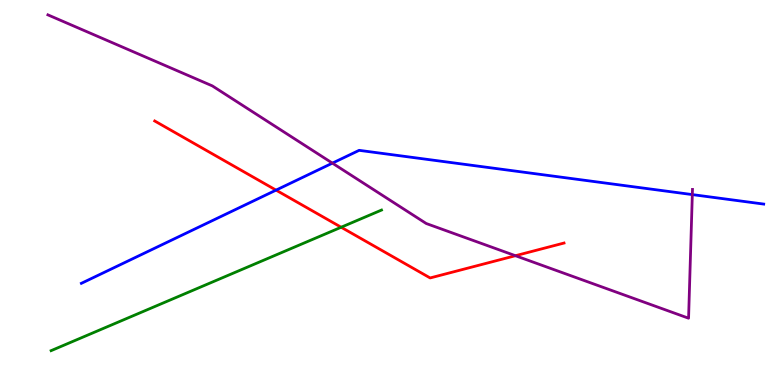[{'lines': ['blue', 'red'], 'intersections': [{'x': 3.56, 'y': 5.06}]}, {'lines': ['green', 'red'], 'intersections': [{'x': 4.4, 'y': 4.1}]}, {'lines': ['purple', 'red'], 'intersections': [{'x': 6.65, 'y': 3.36}]}, {'lines': ['blue', 'green'], 'intersections': []}, {'lines': ['blue', 'purple'], 'intersections': [{'x': 4.29, 'y': 5.76}, {'x': 8.93, 'y': 4.95}]}, {'lines': ['green', 'purple'], 'intersections': []}]